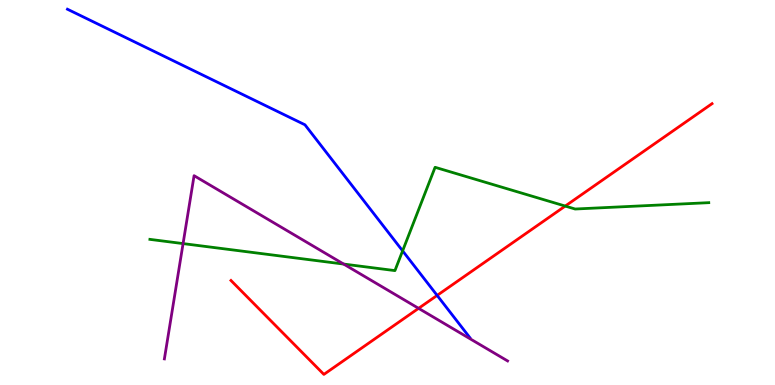[{'lines': ['blue', 'red'], 'intersections': [{'x': 5.64, 'y': 2.33}]}, {'lines': ['green', 'red'], 'intersections': [{'x': 7.29, 'y': 4.65}]}, {'lines': ['purple', 'red'], 'intersections': [{'x': 5.4, 'y': 1.99}]}, {'lines': ['blue', 'green'], 'intersections': [{'x': 5.2, 'y': 3.48}]}, {'lines': ['blue', 'purple'], 'intersections': []}, {'lines': ['green', 'purple'], 'intersections': [{'x': 2.36, 'y': 3.67}, {'x': 4.43, 'y': 3.14}]}]